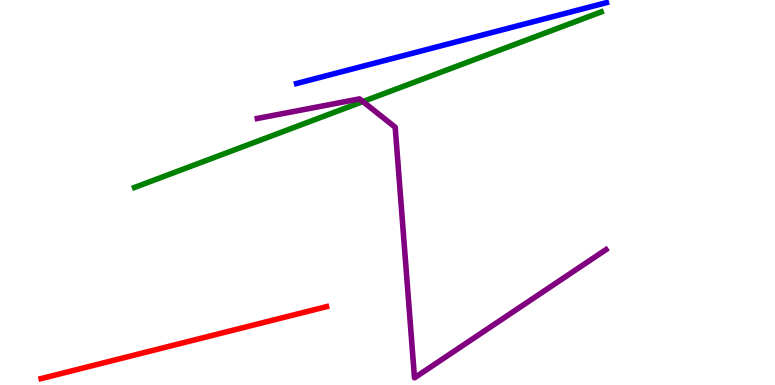[{'lines': ['blue', 'red'], 'intersections': []}, {'lines': ['green', 'red'], 'intersections': []}, {'lines': ['purple', 'red'], 'intersections': []}, {'lines': ['blue', 'green'], 'intersections': []}, {'lines': ['blue', 'purple'], 'intersections': []}, {'lines': ['green', 'purple'], 'intersections': [{'x': 4.68, 'y': 7.36}]}]